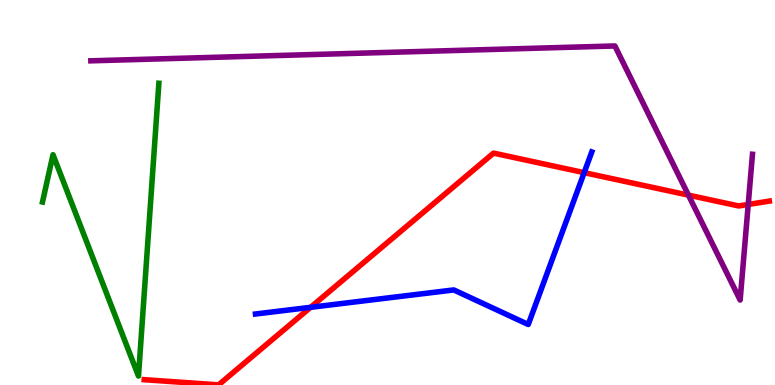[{'lines': ['blue', 'red'], 'intersections': [{'x': 4.01, 'y': 2.02}, {'x': 7.54, 'y': 5.52}]}, {'lines': ['green', 'red'], 'intersections': []}, {'lines': ['purple', 'red'], 'intersections': [{'x': 8.88, 'y': 4.93}, {'x': 9.65, 'y': 4.69}]}, {'lines': ['blue', 'green'], 'intersections': []}, {'lines': ['blue', 'purple'], 'intersections': []}, {'lines': ['green', 'purple'], 'intersections': []}]